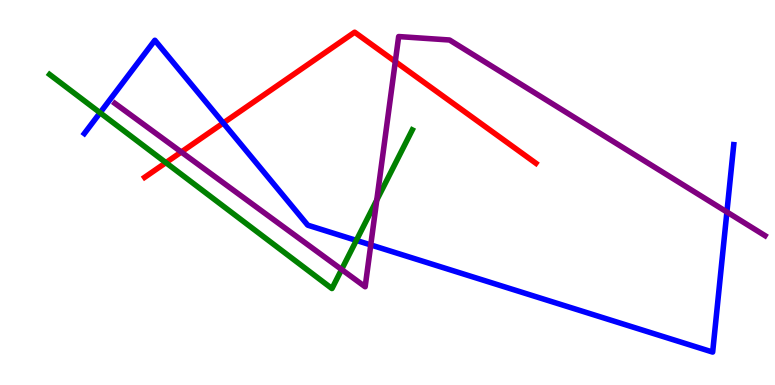[{'lines': ['blue', 'red'], 'intersections': [{'x': 2.88, 'y': 6.81}]}, {'lines': ['green', 'red'], 'intersections': [{'x': 2.14, 'y': 5.78}]}, {'lines': ['purple', 'red'], 'intersections': [{'x': 2.34, 'y': 6.05}, {'x': 5.1, 'y': 8.4}]}, {'lines': ['blue', 'green'], 'intersections': [{'x': 1.29, 'y': 7.07}, {'x': 4.6, 'y': 3.76}]}, {'lines': ['blue', 'purple'], 'intersections': [{'x': 4.78, 'y': 3.64}, {'x': 9.38, 'y': 4.49}]}, {'lines': ['green', 'purple'], 'intersections': [{'x': 4.41, 'y': 3.0}, {'x': 4.86, 'y': 4.8}]}]